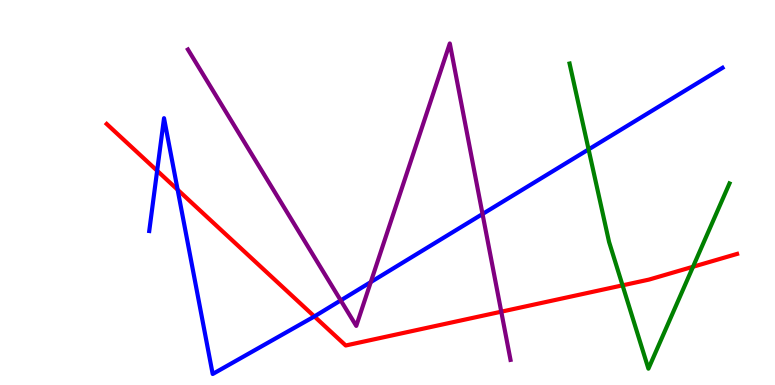[{'lines': ['blue', 'red'], 'intersections': [{'x': 2.03, 'y': 5.57}, {'x': 2.29, 'y': 5.07}, {'x': 4.06, 'y': 1.78}]}, {'lines': ['green', 'red'], 'intersections': [{'x': 8.03, 'y': 2.59}, {'x': 8.94, 'y': 3.07}]}, {'lines': ['purple', 'red'], 'intersections': [{'x': 6.47, 'y': 1.9}]}, {'lines': ['blue', 'green'], 'intersections': [{'x': 7.59, 'y': 6.12}]}, {'lines': ['blue', 'purple'], 'intersections': [{'x': 4.4, 'y': 2.2}, {'x': 4.78, 'y': 2.67}, {'x': 6.23, 'y': 4.44}]}, {'lines': ['green', 'purple'], 'intersections': []}]